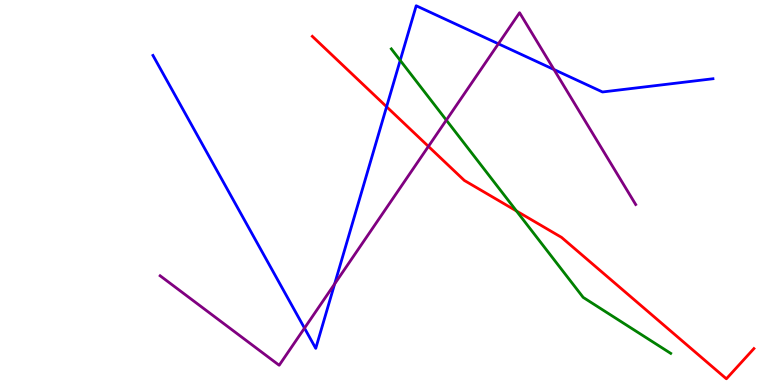[{'lines': ['blue', 'red'], 'intersections': [{'x': 4.99, 'y': 7.23}]}, {'lines': ['green', 'red'], 'intersections': [{'x': 6.66, 'y': 4.52}]}, {'lines': ['purple', 'red'], 'intersections': [{'x': 5.53, 'y': 6.2}]}, {'lines': ['blue', 'green'], 'intersections': [{'x': 5.16, 'y': 8.43}]}, {'lines': ['blue', 'purple'], 'intersections': [{'x': 3.93, 'y': 1.48}, {'x': 4.32, 'y': 2.63}, {'x': 6.43, 'y': 8.86}, {'x': 7.15, 'y': 8.19}]}, {'lines': ['green', 'purple'], 'intersections': [{'x': 5.76, 'y': 6.88}]}]